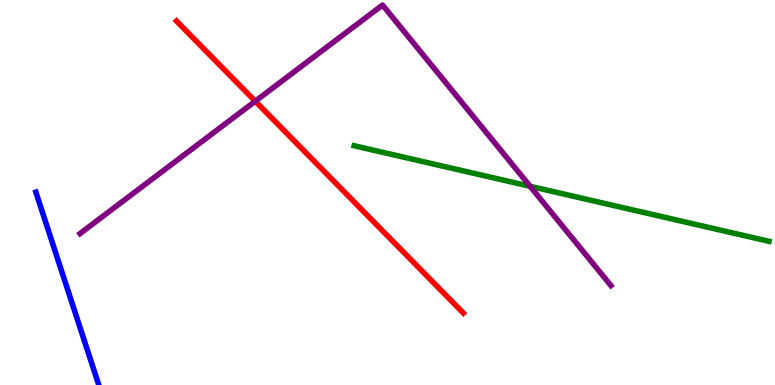[{'lines': ['blue', 'red'], 'intersections': []}, {'lines': ['green', 'red'], 'intersections': []}, {'lines': ['purple', 'red'], 'intersections': [{'x': 3.29, 'y': 7.37}]}, {'lines': ['blue', 'green'], 'intersections': []}, {'lines': ['blue', 'purple'], 'intersections': []}, {'lines': ['green', 'purple'], 'intersections': [{'x': 6.84, 'y': 5.16}]}]